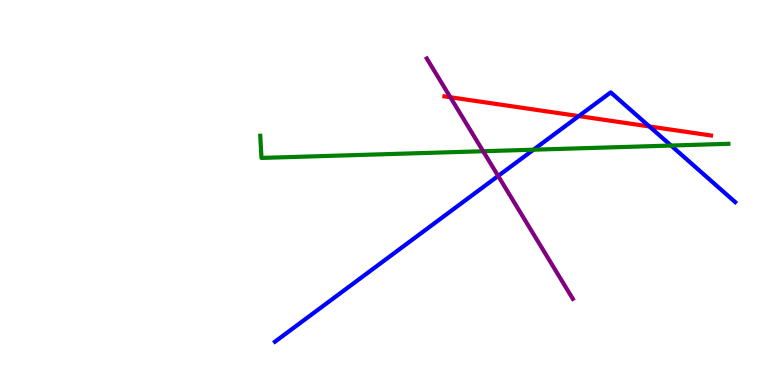[{'lines': ['blue', 'red'], 'intersections': [{'x': 7.47, 'y': 6.98}, {'x': 8.38, 'y': 6.72}]}, {'lines': ['green', 'red'], 'intersections': []}, {'lines': ['purple', 'red'], 'intersections': [{'x': 5.81, 'y': 7.47}]}, {'lines': ['blue', 'green'], 'intersections': [{'x': 6.88, 'y': 6.11}, {'x': 8.66, 'y': 6.22}]}, {'lines': ['blue', 'purple'], 'intersections': [{'x': 6.43, 'y': 5.43}]}, {'lines': ['green', 'purple'], 'intersections': [{'x': 6.23, 'y': 6.07}]}]